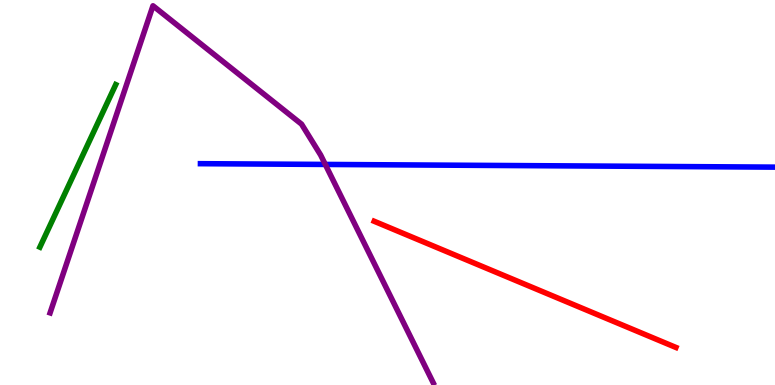[{'lines': ['blue', 'red'], 'intersections': []}, {'lines': ['green', 'red'], 'intersections': []}, {'lines': ['purple', 'red'], 'intersections': []}, {'lines': ['blue', 'green'], 'intersections': []}, {'lines': ['blue', 'purple'], 'intersections': [{'x': 4.2, 'y': 5.73}]}, {'lines': ['green', 'purple'], 'intersections': []}]